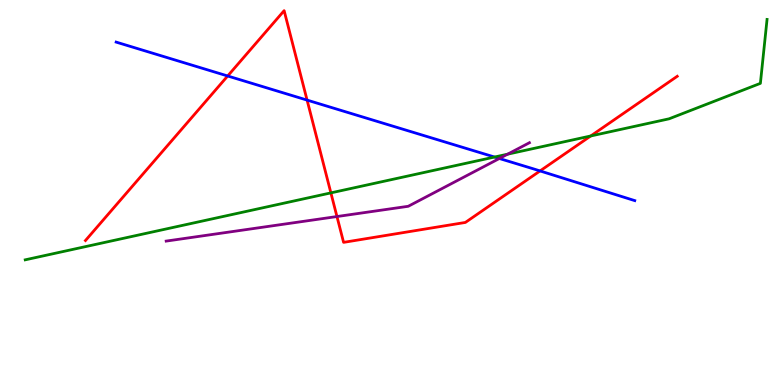[{'lines': ['blue', 'red'], 'intersections': [{'x': 2.94, 'y': 8.03}, {'x': 3.96, 'y': 7.4}, {'x': 6.97, 'y': 5.56}]}, {'lines': ['green', 'red'], 'intersections': [{'x': 4.27, 'y': 4.99}, {'x': 7.62, 'y': 6.47}]}, {'lines': ['purple', 'red'], 'intersections': [{'x': 4.35, 'y': 4.38}]}, {'lines': ['blue', 'green'], 'intersections': [{'x': 6.38, 'y': 5.92}]}, {'lines': ['blue', 'purple'], 'intersections': [{'x': 6.44, 'y': 5.88}]}, {'lines': ['green', 'purple'], 'intersections': [{'x': 6.55, 'y': 6.0}]}]